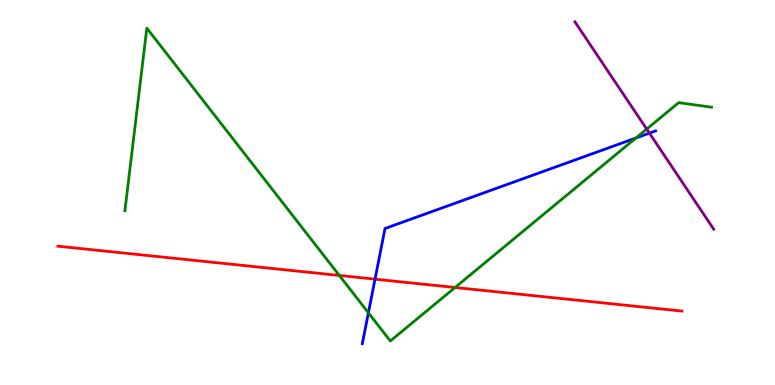[{'lines': ['blue', 'red'], 'intersections': [{'x': 4.84, 'y': 2.75}]}, {'lines': ['green', 'red'], 'intersections': [{'x': 4.38, 'y': 2.85}, {'x': 5.87, 'y': 2.53}]}, {'lines': ['purple', 'red'], 'intersections': []}, {'lines': ['blue', 'green'], 'intersections': [{'x': 4.75, 'y': 1.88}, {'x': 8.21, 'y': 6.42}]}, {'lines': ['blue', 'purple'], 'intersections': [{'x': 8.38, 'y': 6.54}]}, {'lines': ['green', 'purple'], 'intersections': [{'x': 8.34, 'y': 6.65}]}]